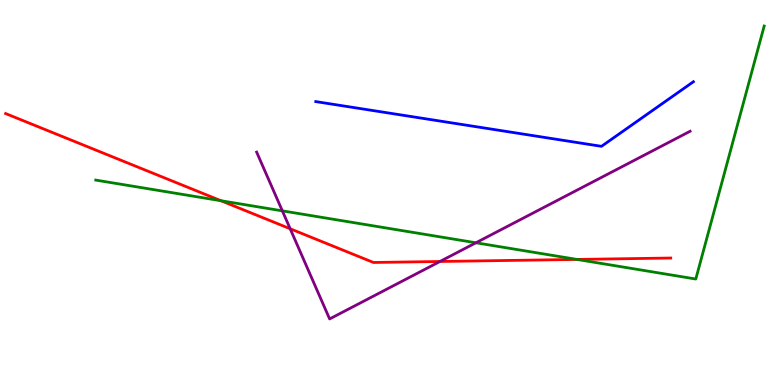[{'lines': ['blue', 'red'], 'intersections': []}, {'lines': ['green', 'red'], 'intersections': [{'x': 2.85, 'y': 4.79}, {'x': 7.44, 'y': 3.26}]}, {'lines': ['purple', 'red'], 'intersections': [{'x': 3.74, 'y': 4.06}, {'x': 5.68, 'y': 3.21}]}, {'lines': ['blue', 'green'], 'intersections': []}, {'lines': ['blue', 'purple'], 'intersections': []}, {'lines': ['green', 'purple'], 'intersections': [{'x': 3.64, 'y': 4.52}, {'x': 6.14, 'y': 3.69}]}]